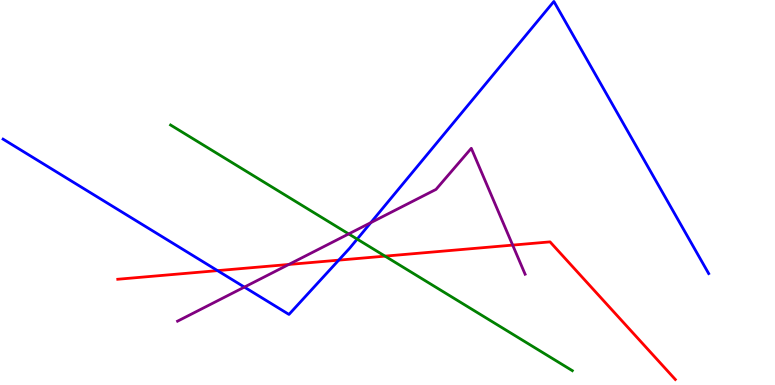[{'lines': ['blue', 'red'], 'intersections': [{'x': 2.81, 'y': 2.97}, {'x': 4.37, 'y': 3.24}]}, {'lines': ['green', 'red'], 'intersections': [{'x': 4.97, 'y': 3.35}]}, {'lines': ['purple', 'red'], 'intersections': [{'x': 3.73, 'y': 3.13}, {'x': 6.62, 'y': 3.63}]}, {'lines': ['blue', 'green'], 'intersections': [{'x': 4.61, 'y': 3.79}]}, {'lines': ['blue', 'purple'], 'intersections': [{'x': 3.15, 'y': 2.54}, {'x': 4.78, 'y': 4.22}]}, {'lines': ['green', 'purple'], 'intersections': [{'x': 4.5, 'y': 3.92}]}]